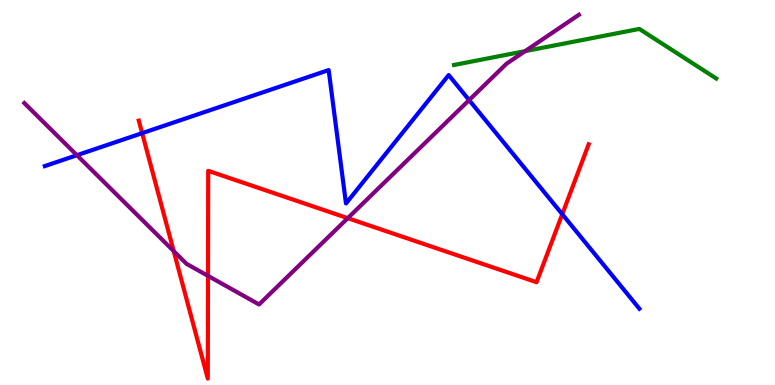[{'lines': ['blue', 'red'], 'intersections': [{'x': 1.83, 'y': 6.54}, {'x': 7.25, 'y': 4.44}]}, {'lines': ['green', 'red'], 'intersections': []}, {'lines': ['purple', 'red'], 'intersections': [{'x': 2.24, 'y': 3.48}, {'x': 2.68, 'y': 2.83}, {'x': 4.49, 'y': 4.33}]}, {'lines': ['blue', 'green'], 'intersections': []}, {'lines': ['blue', 'purple'], 'intersections': [{'x': 0.993, 'y': 5.97}, {'x': 6.05, 'y': 7.4}]}, {'lines': ['green', 'purple'], 'intersections': [{'x': 6.78, 'y': 8.67}]}]